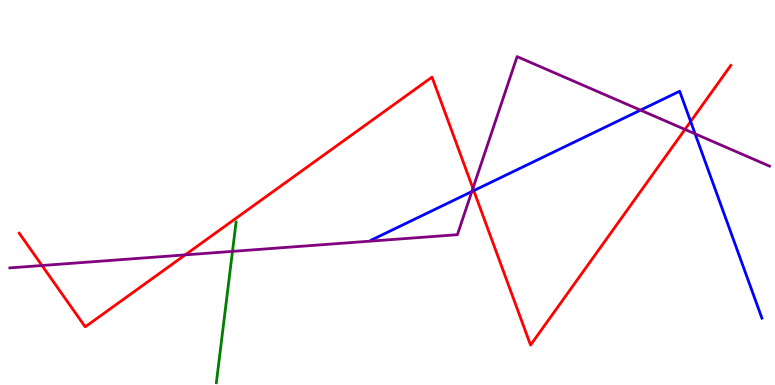[{'lines': ['blue', 'red'], 'intersections': [{'x': 6.11, 'y': 5.05}, {'x': 8.91, 'y': 6.84}]}, {'lines': ['green', 'red'], 'intersections': []}, {'lines': ['purple', 'red'], 'intersections': [{'x': 0.542, 'y': 3.1}, {'x': 2.39, 'y': 3.38}, {'x': 6.1, 'y': 5.11}, {'x': 8.84, 'y': 6.64}]}, {'lines': ['blue', 'green'], 'intersections': []}, {'lines': ['blue', 'purple'], 'intersections': [{'x': 6.09, 'y': 5.02}, {'x': 8.26, 'y': 7.14}, {'x': 8.97, 'y': 6.52}]}, {'lines': ['green', 'purple'], 'intersections': [{'x': 3.0, 'y': 3.47}]}]